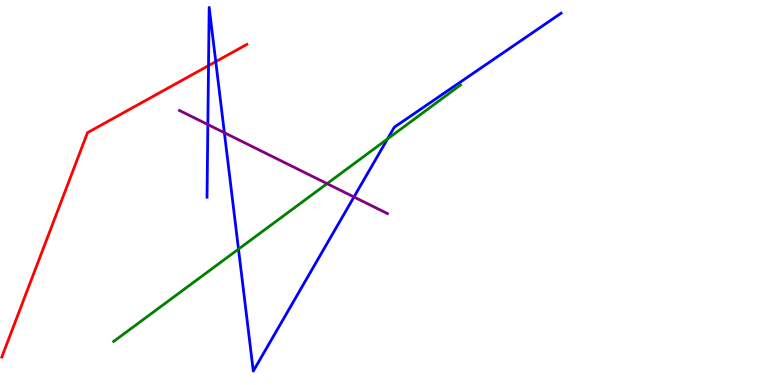[{'lines': ['blue', 'red'], 'intersections': [{'x': 2.69, 'y': 8.3}, {'x': 2.78, 'y': 8.4}]}, {'lines': ['green', 'red'], 'intersections': []}, {'lines': ['purple', 'red'], 'intersections': []}, {'lines': ['blue', 'green'], 'intersections': [{'x': 3.08, 'y': 3.53}, {'x': 5.0, 'y': 6.39}]}, {'lines': ['blue', 'purple'], 'intersections': [{'x': 2.68, 'y': 6.77}, {'x': 2.9, 'y': 6.55}, {'x': 4.57, 'y': 4.88}]}, {'lines': ['green', 'purple'], 'intersections': [{'x': 4.22, 'y': 5.23}]}]